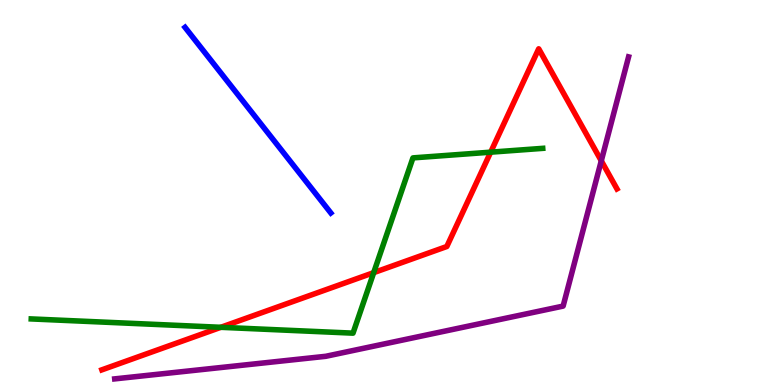[{'lines': ['blue', 'red'], 'intersections': []}, {'lines': ['green', 'red'], 'intersections': [{'x': 2.85, 'y': 1.5}, {'x': 4.82, 'y': 2.92}, {'x': 6.33, 'y': 6.05}]}, {'lines': ['purple', 'red'], 'intersections': [{'x': 7.76, 'y': 5.82}]}, {'lines': ['blue', 'green'], 'intersections': []}, {'lines': ['blue', 'purple'], 'intersections': []}, {'lines': ['green', 'purple'], 'intersections': []}]